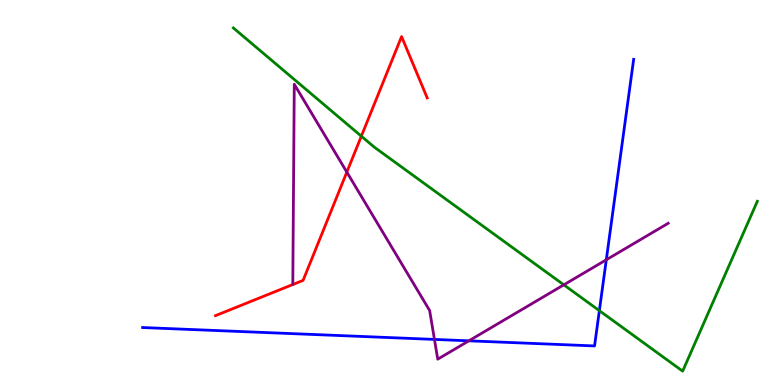[{'lines': ['blue', 'red'], 'intersections': []}, {'lines': ['green', 'red'], 'intersections': [{'x': 4.66, 'y': 6.46}]}, {'lines': ['purple', 'red'], 'intersections': [{'x': 4.48, 'y': 5.53}]}, {'lines': ['blue', 'green'], 'intersections': [{'x': 7.73, 'y': 1.93}]}, {'lines': ['blue', 'purple'], 'intersections': [{'x': 5.61, 'y': 1.18}, {'x': 6.05, 'y': 1.15}, {'x': 7.82, 'y': 3.25}]}, {'lines': ['green', 'purple'], 'intersections': [{'x': 7.28, 'y': 2.6}]}]